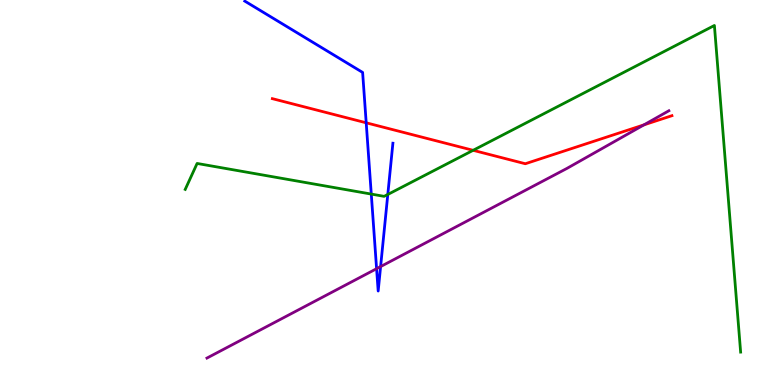[{'lines': ['blue', 'red'], 'intersections': [{'x': 4.73, 'y': 6.81}]}, {'lines': ['green', 'red'], 'intersections': [{'x': 6.1, 'y': 6.1}]}, {'lines': ['purple', 'red'], 'intersections': [{'x': 8.31, 'y': 6.76}]}, {'lines': ['blue', 'green'], 'intersections': [{'x': 4.79, 'y': 4.96}, {'x': 5.0, 'y': 4.95}]}, {'lines': ['blue', 'purple'], 'intersections': [{'x': 4.86, 'y': 3.02}, {'x': 4.91, 'y': 3.08}]}, {'lines': ['green', 'purple'], 'intersections': []}]